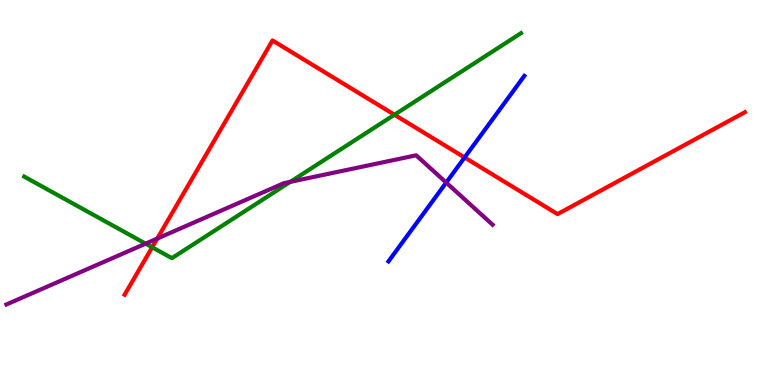[{'lines': ['blue', 'red'], 'intersections': [{'x': 5.99, 'y': 5.91}]}, {'lines': ['green', 'red'], 'intersections': [{'x': 1.96, 'y': 3.58}, {'x': 5.09, 'y': 7.02}]}, {'lines': ['purple', 'red'], 'intersections': [{'x': 2.03, 'y': 3.8}]}, {'lines': ['blue', 'green'], 'intersections': []}, {'lines': ['blue', 'purple'], 'intersections': [{'x': 5.76, 'y': 5.26}]}, {'lines': ['green', 'purple'], 'intersections': [{'x': 1.88, 'y': 3.67}, {'x': 3.75, 'y': 5.28}]}]